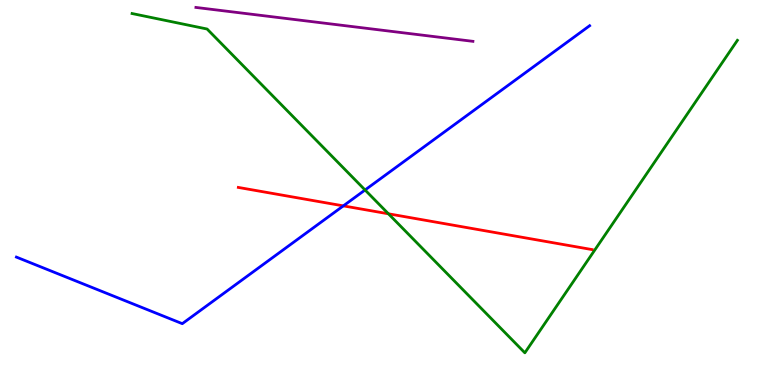[{'lines': ['blue', 'red'], 'intersections': [{'x': 4.43, 'y': 4.65}]}, {'lines': ['green', 'red'], 'intersections': [{'x': 5.01, 'y': 4.45}]}, {'lines': ['purple', 'red'], 'intersections': []}, {'lines': ['blue', 'green'], 'intersections': [{'x': 4.71, 'y': 5.07}]}, {'lines': ['blue', 'purple'], 'intersections': []}, {'lines': ['green', 'purple'], 'intersections': []}]